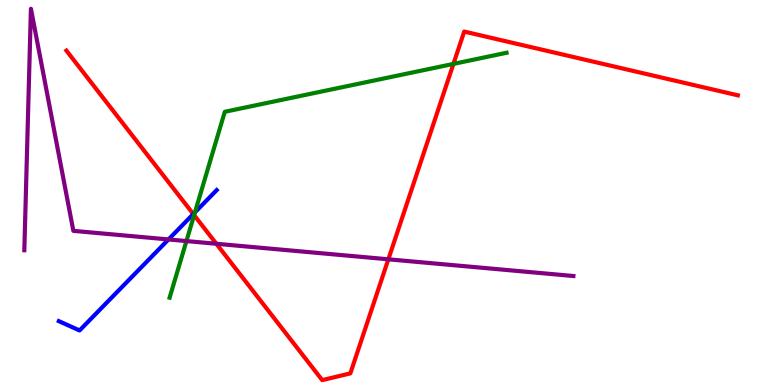[{'lines': ['blue', 'red'], 'intersections': [{'x': 2.49, 'y': 4.44}]}, {'lines': ['green', 'red'], 'intersections': [{'x': 2.5, 'y': 4.41}, {'x': 5.85, 'y': 8.34}]}, {'lines': ['purple', 'red'], 'intersections': [{'x': 2.79, 'y': 3.67}, {'x': 5.01, 'y': 3.26}]}, {'lines': ['blue', 'green'], 'intersections': [{'x': 2.52, 'y': 4.48}]}, {'lines': ['blue', 'purple'], 'intersections': [{'x': 2.17, 'y': 3.78}]}, {'lines': ['green', 'purple'], 'intersections': [{'x': 2.41, 'y': 3.74}]}]